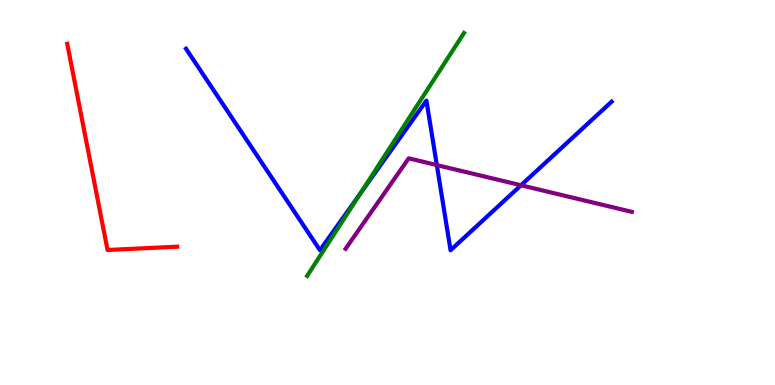[{'lines': ['blue', 'red'], 'intersections': []}, {'lines': ['green', 'red'], 'intersections': []}, {'lines': ['purple', 'red'], 'intersections': []}, {'lines': ['blue', 'green'], 'intersections': [{'x': 4.65, 'y': 4.99}]}, {'lines': ['blue', 'purple'], 'intersections': [{'x': 5.64, 'y': 5.71}, {'x': 6.72, 'y': 5.19}]}, {'lines': ['green', 'purple'], 'intersections': []}]